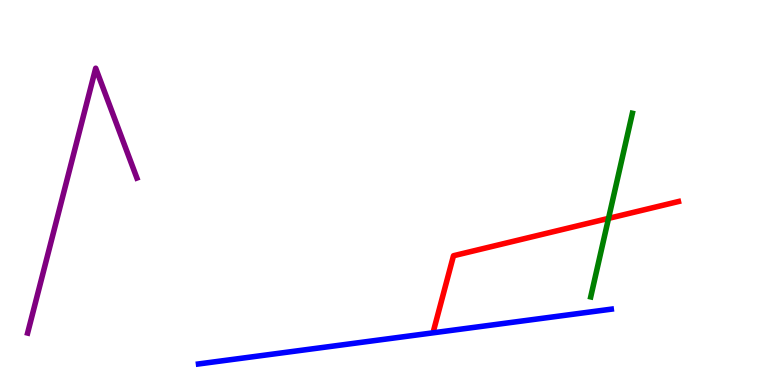[{'lines': ['blue', 'red'], 'intersections': []}, {'lines': ['green', 'red'], 'intersections': [{'x': 7.85, 'y': 4.33}]}, {'lines': ['purple', 'red'], 'intersections': []}, {'lines': ['blue', 'green'], 'intersections': []}, {'lines': ['blue', 'purple'], 'intersections': []}, {'lines': ['green', 'purple'], 'intersections': []}]